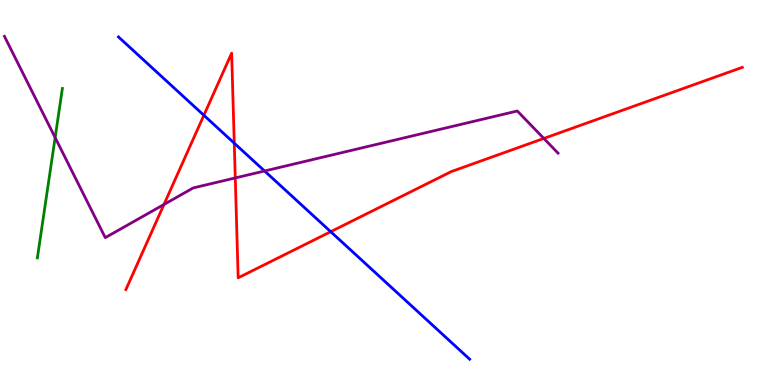[{'lines': ['blue', 'red'], 'intersections': [{'x': 2.63, 'y': 7.01}, {'x': 3.02, 'y': 6.28}, {'x': 4.27, 'y': 3.98}]}, {'lines': ['green', 'red'], 'intersections': []}, {'lines': ['purple', 'red'], 'intersections': [{'x': 2.12, 'y': 4.69}, {'x': 3.04, 'y': 5.38}, {'x': 7.02, 'y': 6.4}]}, {'lines': ['blue', 'green'], 'intersections': []}, {'lines': ['blue', 'purple'], 'intersections': [{'x': 3.41, 'y': 5.56}]}, {'lines': ['green', 'purple'], 'intersections': [{'x': 0.712, 'y': 6.43}]}]